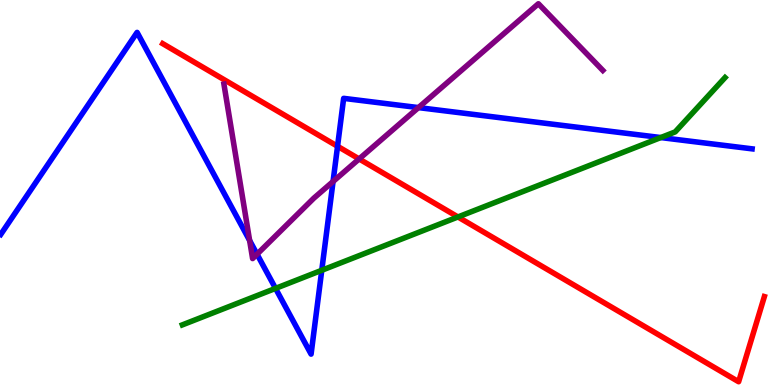[{'lines': ['blue', 'red'], 'intersections': [{'x': 4.36, 'y': 6.2}]}, {'lines': ['green', 'red'], 'intersections': [{'x': 5.91, 'y': 4.36}]}, {'lines': ['purple', 'red'], 'intersections': [{'x': 4.63, 'y': 5.87}]}, {'lines': ['blue', 'green'], 'intersections': [{'x': 3.56, 'y': 2.51}, {'x': 4.15, 'y': 2.98}, {'x': 8.53, 'y': 6.43}]}, {'lines': ['blue', 'purple'], 'intersections': [{'x': 3.22, 'y': 3.75}, {'x': 3.32, 'y': 3.4}, {'x': 4.3, 'y': 5.29}, {'x': 5.4, 'y': 7.21}]}, {'lines': ['green', 'purple'], 'intersections': []}]